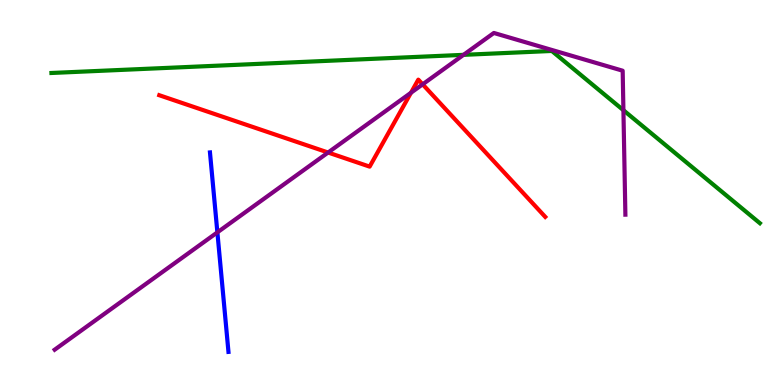[{'lines': ['blue', 'red'], 'intersections': []}, {'lines': ['green', 'red'], 'intersections': []}, {'lines': ['purple', 'red'], 'intersections': [{'x': 4.23, 'y': 6.04}, {'x': 5.3, 'y': 7.59}, {'x': 5.45, 'y': 7.81}]}, {'lines': ['blue', 'green'], 'intersections': []}, {'lines': ['blue', 'purple'], 'intersections': [{'x': 2.8, 'y': 3.96}]}, {'lines': ['green', 'purple'], 'intersections': [{'x': 5.98, 'y': 8.58}, {'x': 8.04, 'y': 7.14}]}]